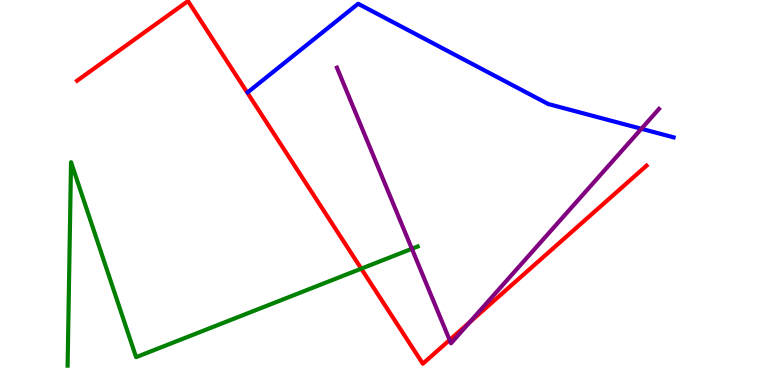[{'lines': ['blue', 'red'], 'intersections': []}, {'lines': ['green', 'red'], 'intersections': [{'x': 4.66, 'y': 3.02}]}, {'lines': ['purple', 'red'], 'intersections': [{'x': 5.8, 'y': 1.17}, {'x': 6.06, 'y': 1.63}]}, {'lines': ['blue', 'green'], 'intersections': []}, {'lines': ['blue', 'purple'], 'intersections': [{'x': 8.28, 'y': 6.66}]}, {'lines': ['green', 'purple'], 'intersections': [{'x': 5.31, 'y': 3.54}]}]